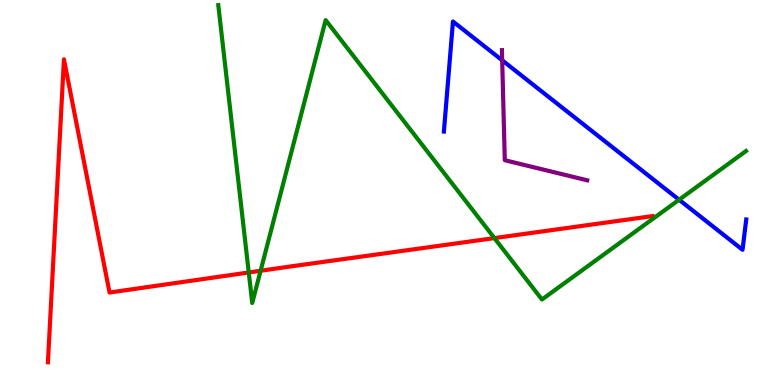[{'lines': ['blue', 'red'], 'intersections': []}, {'lines': ['green', 'red'], 'intersections': [{'x': 3.21, 'y': 2.92}, {'x': 3.36, 'y': 2.97}, {'x': 6.38, 'y': 3.82}]}, {'lines': ['purple', 'red'], 'intersections': []}, {'lines': ['blue', 'green'], 'intersections': [{'x': 8.76, 'y': 4.81}]}, {'lines': ['blue', 'purple'], 'intersections': [{'x': 6.48, 'y': 8.43}]}, {'lines': ['green', 'purple'], 'intersections': []}]